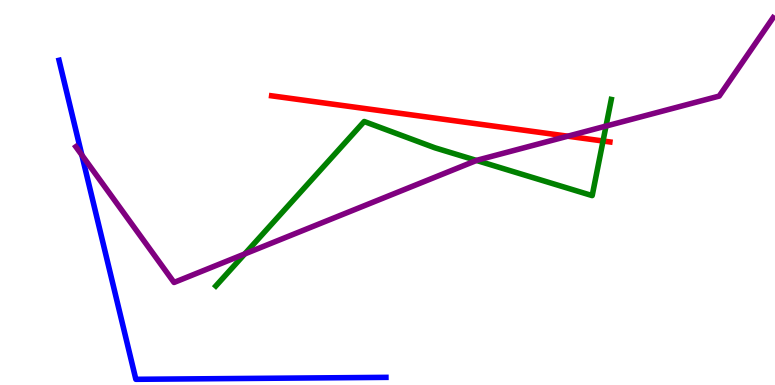[{'lines': ['blue', 'red'], 'intersections': []}, {'lines': ['green', 'red'], 'intersections': [{'x': 7.78, 'y': 6.34}]}, {'lines': ['purple', 'red'], 'intersections': [{'x': 7.33, 'y': 6.46}]}, {'lines': ['blue', 'green'], 'intersections': []}, {'lines': ['blue', 'purple'], 'intersections': [{'x': 1.06, 'y': 5.97}]}, {'lines': ['green', 'purple'], 'intersections': [{'x': 3.16, 'y': 3.4}, {'x': 6.15, 'y': 5.83}, {'x': 7.82, 'y': 6.73}]}]